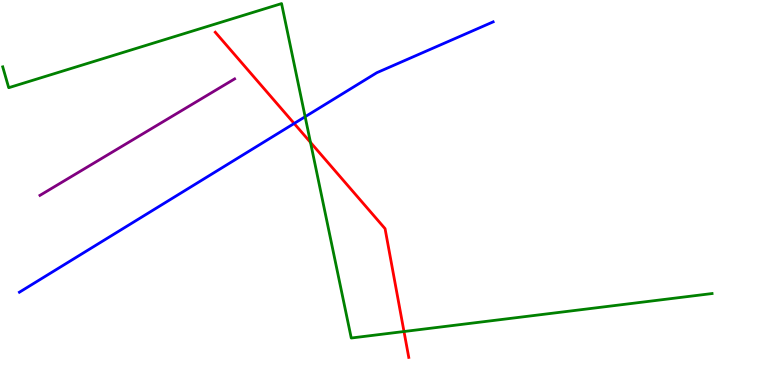[{'lines': ['blue', 'red'], 'intersections': [{'x': 3.8, 'y': 6.79}]}, {'lines': ['green', 'red'], 'intersections': [{'x': 4.01, 'y': 6.3}, {'x': 5.21, 'y': 1.39}]}, {'lines': ['purple', 'red'], 'intersections': []}, {'lines': ['blue', 'green'], 'intersections': [{'x': 3.94, 'y': 6.97}]}, {'lines': ['blue', 'purple'], 'intersections': []}, {'lines': ['green', 'purple'], 'intersections': []}]